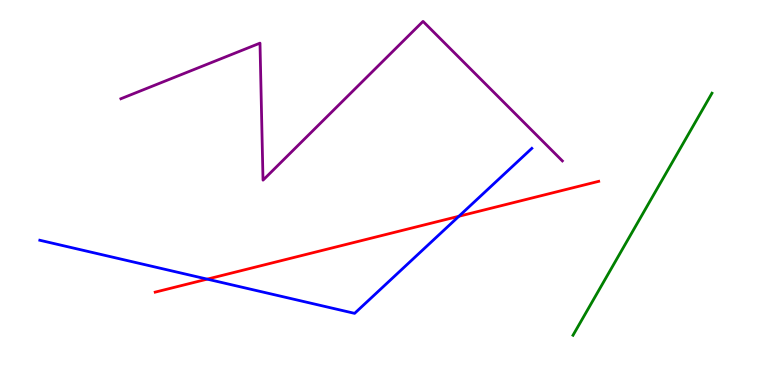[{'lines': ['blue', 'red'], 'intersections': [{'x': 2.67, 'y': 2.75}, {'x': 5.92, 'y': 4.38}]}, {'lines': ['green', 'red'], 'intersections': []}, {'lines': ['purple', 'red'], 'intersections': []}, {'lines': ['blue', 'green'], 'intersections': []}, {'lines': ['blue', 'purple'], 'intersections': []}, {'lines': ['green', 'purple'], 'intersections': []}]